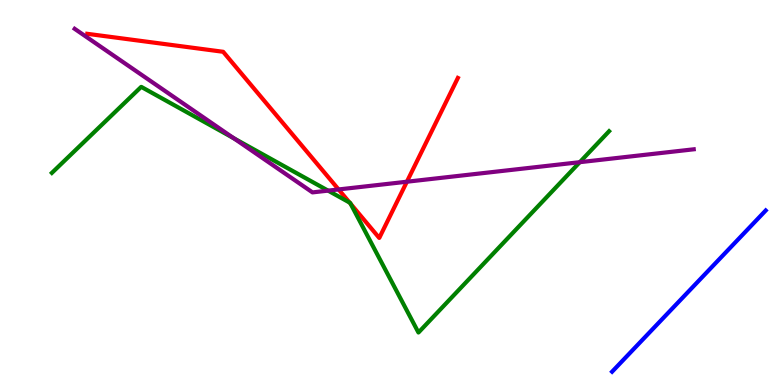[{'lines': ['blue', 'red'], 'intersections': []}, {'lines': ['green', 'red'], 'intersections': [{'x': 4.51, 'y': 4.74}, {'x': 4.52, 'y': 4.71}]}, {'lines': ['purple', 'red'], 'intersections': [{'x': 4.37, 'y': 5.08}, {'x': 5.25, 'y': 5.28}]}, {'lines': ['blue', 'green'], 'intersections': []}, {'lines': ['blue', 'purple'], 'intersections': []}, {'lines': ['green', 'purple'], 'intersections': [{'x': 3.02, 'y': 6.41}, {'x': 4.23, 'y': 5.05}, {'x': 7.48, 'y': 5.79}]}]